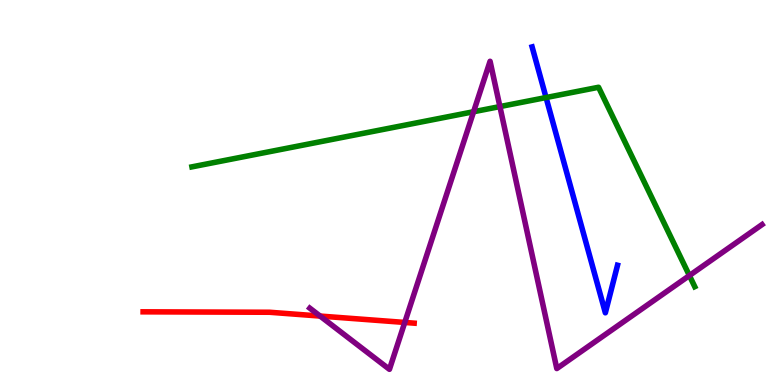[{'lines': ['blue', 'red'], 'intersections': []}, {'lines': ['green', 'red'], 'intersections': []}, {'lines': ['purple', 'red'], 'intersections': [{'x': 4.13, 'y': 1.79}, {'x': 5.22, 'y': 1.62}]}, {'lines': ['blue', 'green'], 'intersections': [{'x': 7.05, 'y': 7.47}]}, {'lines': ['blue', 'purple'], 'intersections': []}, {'lines': ['green', 'purple'], 'intersections': [{'x': 6.11, 'y': 7.1}, {'x': 6.45, 'y': 7.23}, {'x': 8.9, 'y': 2.84}]}]